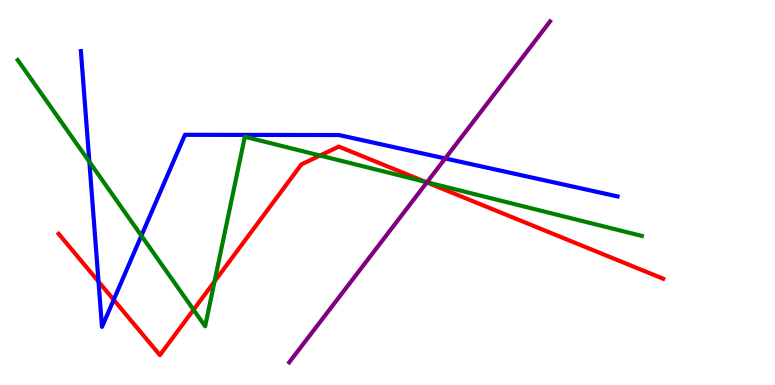[{'lines': ['blue', 'red'], 'intersections': [{'x': 1.27, 'y': 2.69}, {'x': 1.47, 'y': 2.21}]}, {'lines': ['green', 'red'], 'intersections': [{'x': 2.5, 'y': 1.95}, {'x': 2.77, 'y': 2.69}, {'x': 4.13, 'y': 5.96}, {'x': 5.49, 'y': 5.28}]}, {'lines': ['purple', 'red'], 'intersections': [{'x': 5.51, 'y': 5.26}]}, {'lines': ['blue', 'green'], 'intersections': [{'x': 1.15, 'y': 5.8}, {'x': 1.82, 'y': 3.88}]}, {'lines': ['blue', 'purple'], 'intersections': [{'x': 5.74, 'y': 5.88}]}, {'lines': ['green', 'purple'], 'intersections': [{'x': 5.51, 'y': 5.27}]}]